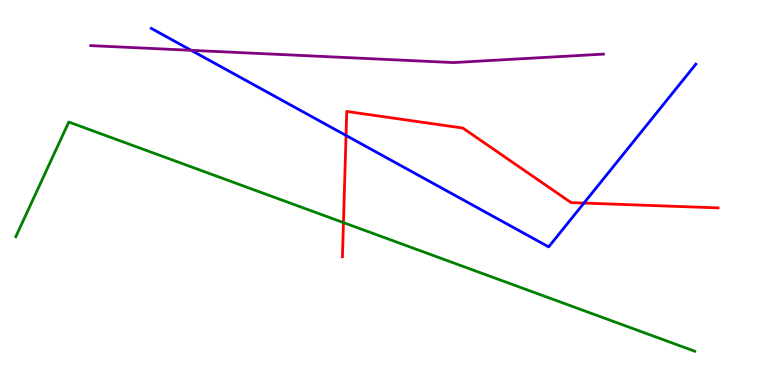[{'lines': ['blue', 'red'], 'intersections': [{'x': 4.46, 'y': 6.48}, {'x': 7.54, 'y': 4.73}]}, {'lines': ['green', 'red'], 'intersections': [{'x': 4.43, 'y': 4.22}]}, {'lines': ['purple', 'red'], 'intersections': []}, {'lines': ['blue', 'green'], 'intersections': []}, {'lines': ['blue', 'purple'], 'intersections': [{'x': 2.47, 'y': 8.69}]}, {'lines': ['green', 'purple'], 'intersections': []}]